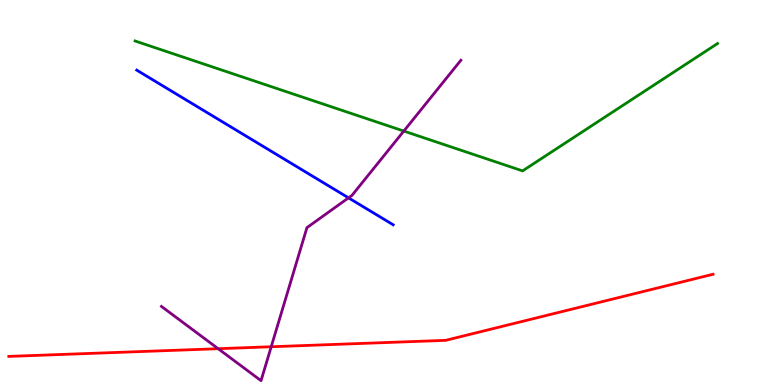[{'lines': ['blue', 'red'], 'intersections': []}, {'lines': ['green', 'red'], 'intersections': []}, {'lines': ['purple', 'red'], 'intersections': [{'x': 2.82, 'y': 0.943}, {'x': 3.5, 'y': 0.993}]}, {'lines': ['blue', 'green'], 'intersections': []}, {'lines': ['blue', 'purple'], 'intersections': [{'x': 4.5, 'y': 4.86}]}, {'lines': ['green', 'purple'], 'intersections': [{'x': 5.21, 'y': 6.6}]}]